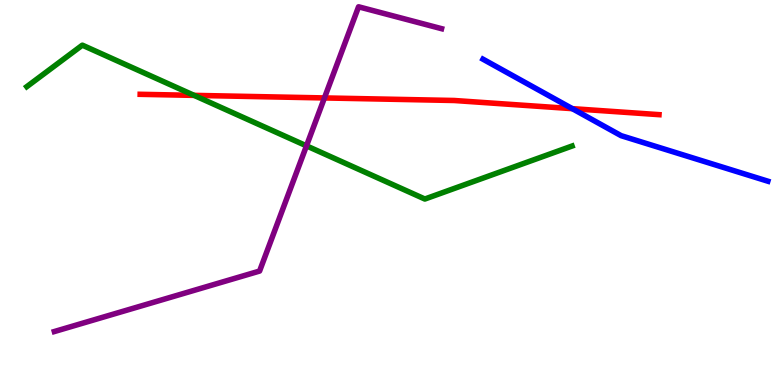[{'lines': ['blue', 'red'], 'intersections': [{'x': 7.39, 'y': 7.18}]}, {'lines': ['green', 'red'], 'intersections': [{'x': 2.5, 'y': 7.52}]}, {'lines': ['purple', 'red'], 'intersections': [{'x': 4.19, 'y': 7.46}]}, {'lines': ['blue', 'green'], 'intersections': []}, {'lines': ['blue', 'purple'], 'intersections': []}, {'lines': ['green', 'purple'], 'intersections': [{'x': 3.95, 'y': 6.21}]}]